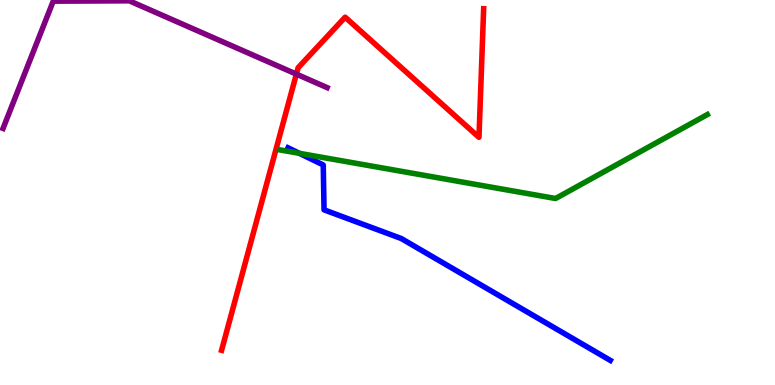[{'lines': ['blue', 'red'], 'intersections': []}, {'lines': ['green', 'red'], 'intersections': []}, {'lines': ['purple', 'red'], 'intersections': [{'x': 3.82, 'y': 8.07}]}, {'lines': ['blue', 'green'], 'intersections': [{'x': 3.86, 'y': 6.02}]}, {'lines': ['blue', 'purple'], 'intersections': []}, {'lines': ['green', 'purple'], 'intersections': []}]